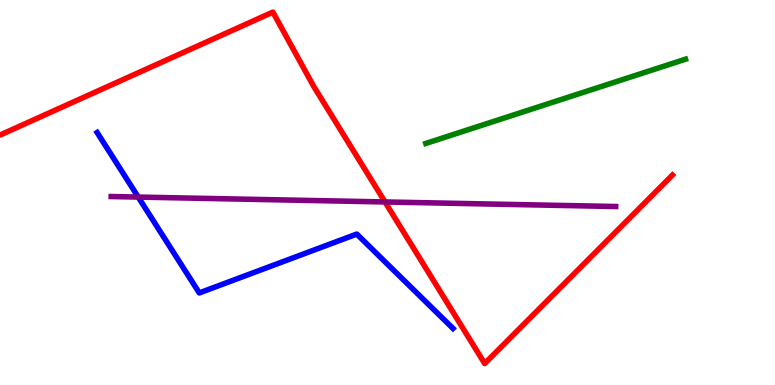[{'lines': ['blue', 'red'], 'intersections': []}, {'lines': ['green', 'red'], 'intersections': []}, {'lines': ['purple', 'red'], 'intersections': [{'x': 4.97, 'y': 4.75}]}, {'lines': ['blue', 'green'], 'intersections': []}, {'lines': ['blue', 'purple'], 'intersections': [{'x': 1.78, 'y': 4.88}]}, {'lines': ['green', 'purple'], 'intersections': []}]